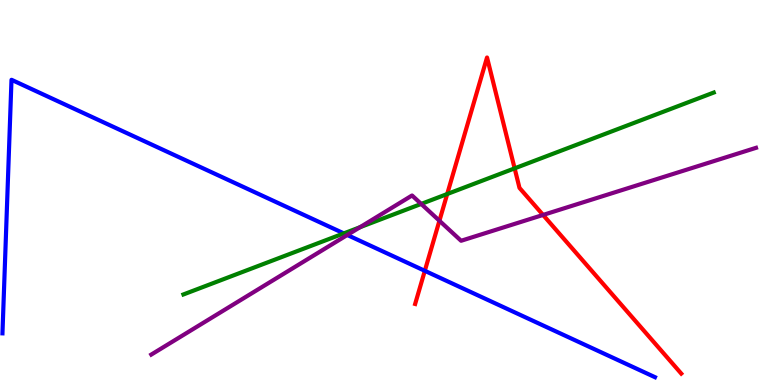[{'lines': ['blue', 'red'], 'intersections': [{'x': 5.48, 'y': 2.97}]}, {'lines': ['green', 'red'], 'intersections': [{'x': 5.77, 'y': 4.96}, {'x': 6.64, 'y': 5.63}]}, {'lines': ['purple', 'red'], 'intersections': [{'x': 5.67, 'y': 4.27}, {'x': 7.01, 'y': 4.42}]}, {'lines': ['blue', 'green'], 'intersections': [{'x': 4.44, 'y': 3.94}]}, {'lines': ['blue', 'purple'], 'intersections': [{'x': 4.48, 'y': 3.9}]}, {'lines': ['green', 'purple'], 'intersections': [{'x': 4.65, 'y': 4.1}, {'x': 5.43, 'y': 4.7}]}]